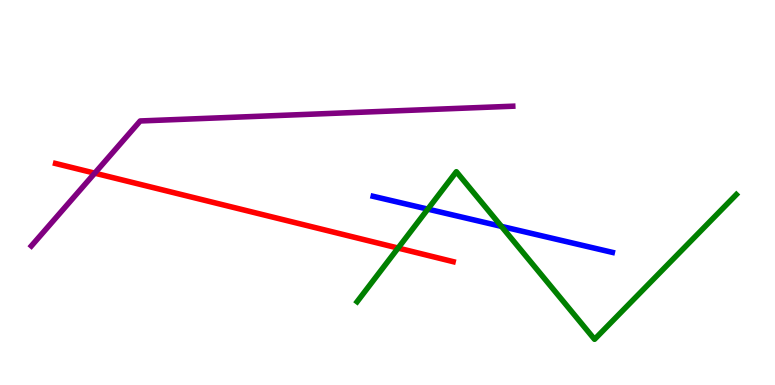[{'lines': ['blue', 'red'], 'intersections': []}, {'lines': ['green', 'red'], 'intersections': [{'x': 5.14, 'y': 3.56}]}, {'lines': ['purple', 'red'], 'intersections': [{'x': 1.22, 'y': 5.5}]}, {'lines': ['blue', 'green'], 'intersections': [{'x': 5.52, 'y': 4.57}, {'x': 6.47, 'y': 4.12}]}, {'lines': ['blue', 'purple'], 'intersections': []}, {'lines': ['green', 'purple'], 'intersections': []}]